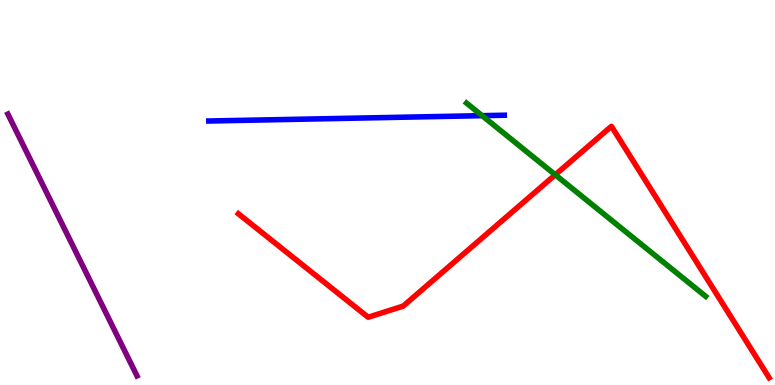[{'lines': ['blue', 'red'], 'intersections': []}, {'lines': ['green', 'red'], 'intersections': [{'x': 7.16, 'y': 5.46}]}, {'lines': ['purple', 'red'], 'intersections': []}, {'lines': ['blue', 'green'], 'intersections': [{'x': 6.22, 'y': 7.0}]}, {'lines': ['blue', 'purple'], 'intersections': []}, {'lines': ['green', 'purple'], 'intersections': []}]